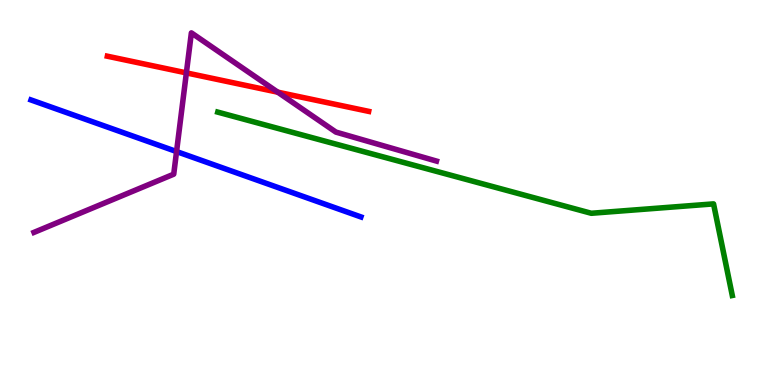[{'lines': ['blue', 'red'], 'intersections': []}, {'lines': ['green', 'red'], 'intersections': []}, {'lines': ['purple', 'red'], 'intersections': [{'x': 2.4, 'y': 8.11}, {'x': 3.58, 'y': 7.61}]}, {'lines': ['blue', 'green'], 'intersections': []}, {'lines': ['blue', 'purple'], 'intersections': [{'x': 2.28, 'y': 6.06}]}, {'lines': ['green', 'purple'], 'intersections': []}]